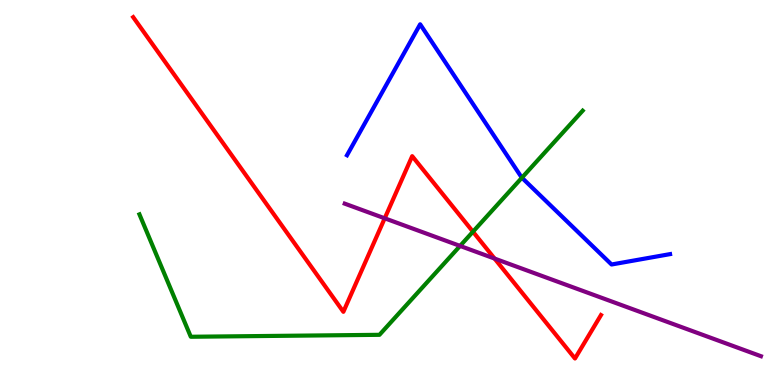[{'lines': ['blue', 'red'], 'intersections': []}, {'lines': ['green', 'red'], 'intersections': [{'x': 6.1, 'y': 3.98}]}, {'lines': ['purple', 'red'], 'intersections': [{'x': 4.96, 'y': 4.33}, {'x': 6.38, 'y': 3.28}]}, {'lines': ['blue', 'green'], 'intersections': [{'x': 6.73, 'y': 5.38}]}, {'lines': ['blue', 'purple'], 'intersections': []}, {'lines': ['green', 'purple'], 'intersections': [{'x': 5.94, 'y': 3.61}]}]